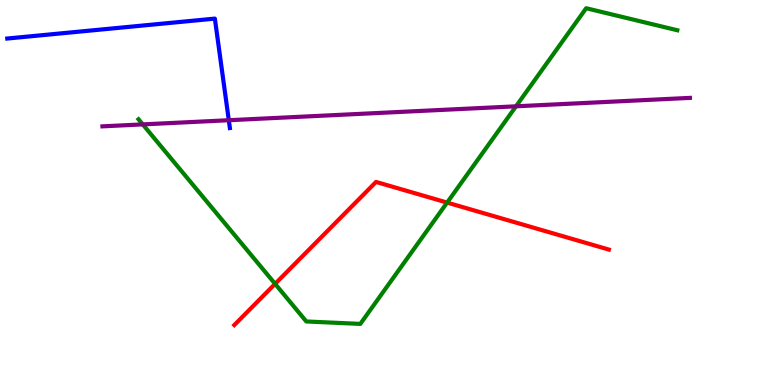[{'lines': ['blue', 'red'], 'intersections': []}, {'lines': ['green', 'red'], 'intersections': [{'x': 3.55, 'y': 2.63}, {'x': 5.77, 'y': 4.74}]}, {'lines': ['purple', 'red'], 'intersections': []}, {'lines': ['blue', 'green'], 'intersections': []}, {'lines': ['blue', 'purple'], 'intersections': [{'x': 2.95, 'y': 6.88}]}, {'lines': ['green', 'purple'], 'intersections': [{'x': 1.84, 'y': 6.77}, {'x': 6.66, 'y': 7.24}]}]